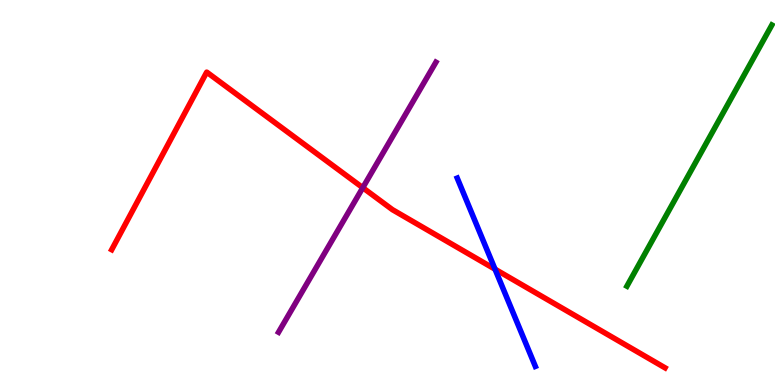[{'lines': ['blue', 'red'], 'intersections': [{'x': 6.39, 'y': 3.01}]}, {'lines': ['green', 'red'], 'intersections': []}, {'lines': ['purple', 'red'], 'intersections': [{'x': 4.68, 'y': 5.12}]}, {'lines': ['blue', 'green'], 'intersections': []}, {'lines': ['blue', 'purple'], 'intersections': []}, {'lines': ['green', 'purple'], 'intersections': []}]